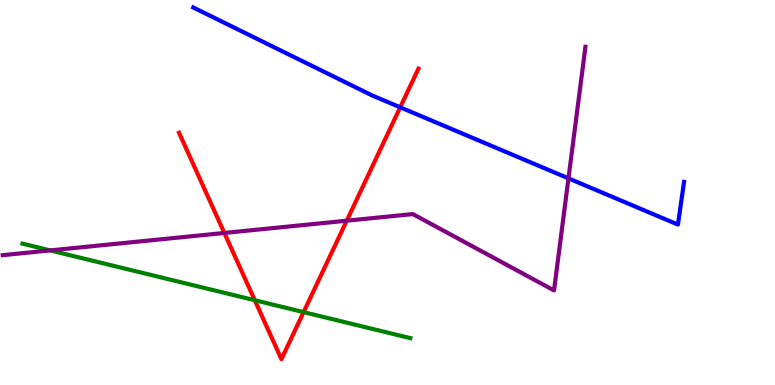[{'lines': ['blue', 'red'], 'intersections': [{'x': 5.16, 'y': 7.21}]}, {'lines': ['green', 'red'], 'intersections': [{'x': 3.29, 'y': 2.2}, {'x': 3.92, 'y': 1.89}]}, {'lines': ['purple', 'red'], 'intersections': [{'x': 2.89, 'y': 3.95}, {'x': 4.47, 'y': 4.27}]}, {'lines': ['blue', 'green'], 'intersections': []}, {'lines': ['blue', 'purple'], 'intersections': [{'x': 7.34, 'y': 5.37}]}, {'lines': ['green', 'purple'], 'intersections': [{'x': 0.648, 'y': 3.5}]}]